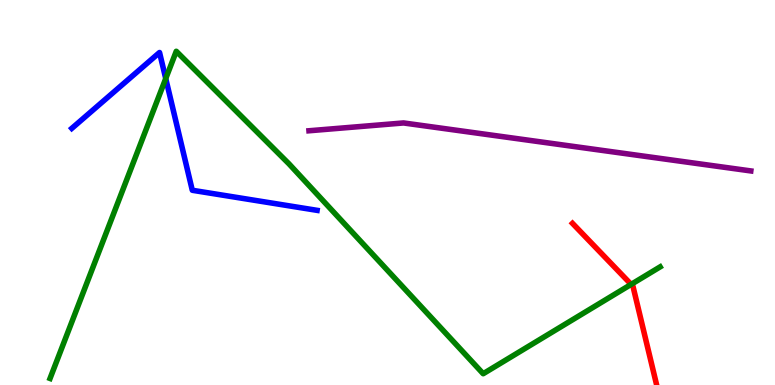[{'lines': ['blue', 'red'], 'intersections': []}, {'lines': ['green', 'red'], 'intersections': [{'x': 8.14, 'y': 2.61}]}, {'lines': ['purple', 'red'], 'intersections': []}, {'lines': ['blue', 'green'], 'intersections': [{'x': 2.14, 'y': 7.96}]}, {'lines': ['blue', 'purple'], 'intersections': []}, {'lines': ['green', 'purple'], 'intersections': []}]